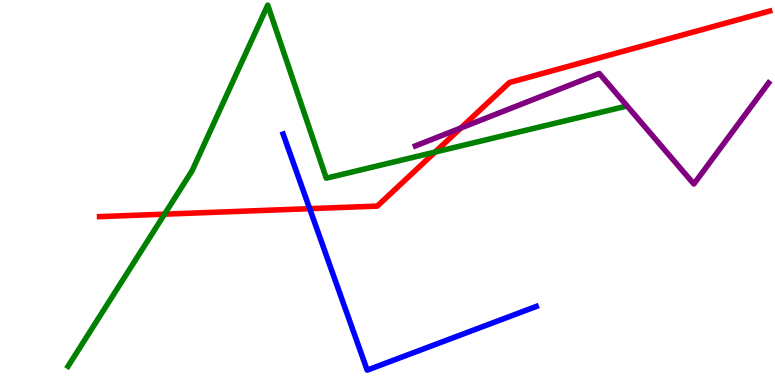[{'lines': ['blue', 'red'], 'intersections': [{'x': 4.0, 'y': 4.58}]}, {'lines': ['green', 'red'], 'intersections': [{'x': 2.12, 'y': 4.44}, {'x': 5.61, 'y': 6.05}]}, {'lines': ['purple', 'red'], 'intersections': [{'x': 5.95, 'y': 6.67}]}, {'lines': ['blue', 'green'], 'intersections': []}, {'lines': ['blue', 'purple'], 'intersections': []}, {'lines': ['green', 'purple'], 'intersections': []}]